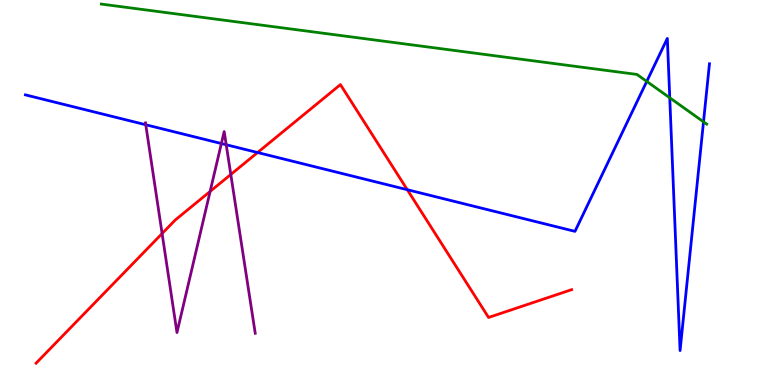[{'lines': ['blue', 'red'], 'intersections': [{'x': 3.32, 'y': 6.04}, {'x': 5.26, 'y': 5.07}]}, {'lines': ['green', 'red'], 'intersections': []}, {'lines': ['purple', 'red'], 'intersections': [{'x': 2.09, 'y': 3.93}, {'x': 2.71, 'y': 5.03}, {'x': 2.98, 'y': 5.47}]}, {'lines': ['blue', 'green'], 'intersections': [{'x': 8.35, 'y': 7.89}, {'x': 8.64, 'y': 7.46}, {'x': 9.08, 'y': 6.84}]}, {'lines': ['blue', 'purple'], 'intersections': [{'x': 1.88, 'y': 6.76}, {'x': 2.86, 'y': 6.27}, {'x': 2.92, 'y': 6.24}]}, {'lines': ['green', 'purple'], 'intersections': []}]